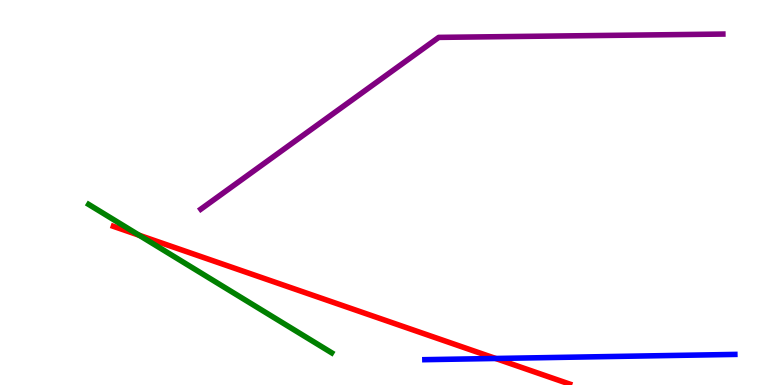[{'lines': ['blue', 'red'], 'intersections': [{'x': 6.4, 'y': 0.689}]}, {'lines': ['green', 'red'], 'intersections': [{'x': 1.8, 'y': 3.89}]}, {'lines': ['purple', 'red'], 'intersections': []}, {'lines': ['blue', 'green'], 'intersections': []}, {'lines': ['blue', 'purple'], 'intersections': []}, {'lines': ['green', 'purple'], 'intersections': []}]